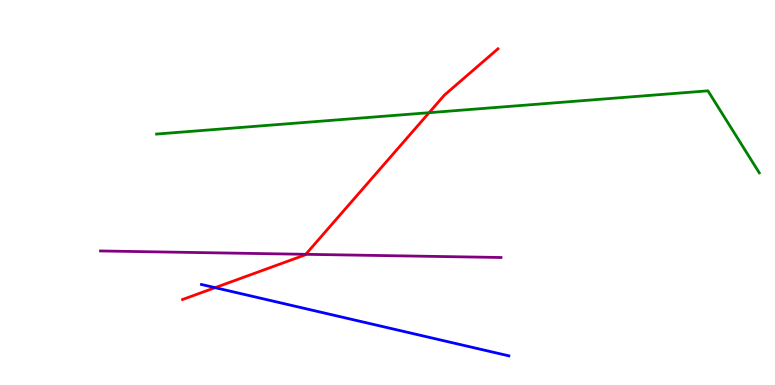[{'lines': ['blue', 'red'], 'intersections': [{'x': 2.78, 'y': 2.53}]}, {'lines': ['green', 'red'], 'intersections': [{'x': 5.54, 'y': 7.07}]}, {'lines': ['purple', 'red'], 'intersections': [{'x': 3.95, 'y': 3.39}]}, {'lines': ['blue', 'green'], 'intersections': []}, {'lines': ['blue', 'purple'], 'intersections': []}, {'lines': ['green', 'purple'], 'intersections': []}]